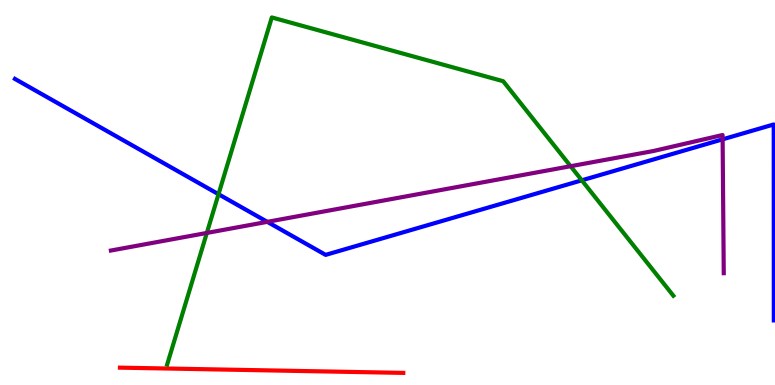[{'lines': ['blue', 'red'], 'intersections': []}, {'lines': ['green', 'red'], 'intersections': []}, {'lines': ['purple', 'red'], 'intersections': []}, {'lines': ['blue', 'green'], 'intersections': [{'x': 2.82, 'y': 4.96}, {'x': 7.51, 'y': 5.32}]}, {'lines': ['blue', 'purple'], 'intersections': [{'x': 3.45, 'y': 4.24}, {'x': 9.32, 'y': 6.38}]}, {'lines': ['green', 'purple'], 'intersections': [{'x': 2.67, 'y': 3.95}, {'x': 7.36, 'y': 5.68}]}]